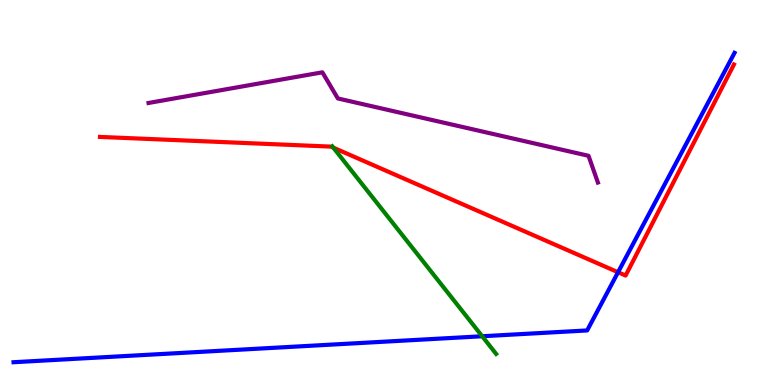[{'lines': ['blue', 'red'], 'intersections': [{'x': 7.97, 'y': 2.93}]}, {'lines': ['green', 'red'], 'intersections': [{'x': 4.3, 'y': 6.16}]}, {'lines': ['purple', 'red'], 'intersections': []}, {'lines': ['blue', 'green'], 'intersections': [{'x': 6.22, 'y': 1.27}]}, {'lines': ['blue', 'purple'], 'intersections': []}, {'lines': ['green', 'purple'], 'intersections': []}]